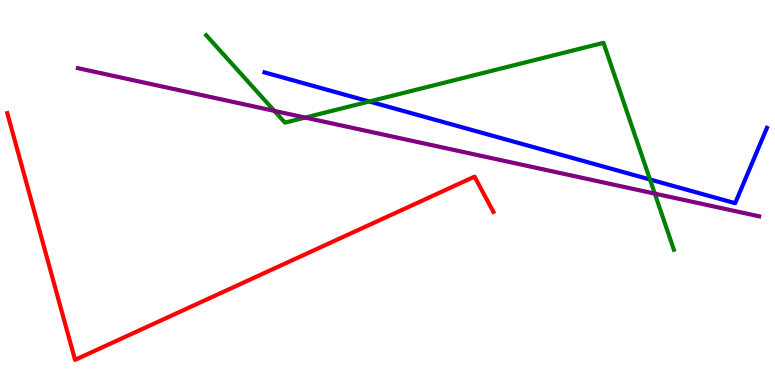[{'lines': ['blue', 'red'], 'intersections': []}, {'lines': ['green', 'red'], 'intersections': []}, {'lines': ['purple', 'red'], 'intersections': []}, {'lines': ['blue', 'green'], 'intersections': [{'x': 4.77, 'y': 7.36}, {'x': 8.39, 'y': 5.34}]}, {'lines': ['blue', 'purple'], 'intersections': []}, {'lines': ['green', 'purple'], 'intersections': [{'x': 3.54, 'y': 7.12}, {'x': 3.94, 'y': 6.95}, {'x': 8.45, 'y': 4.97}]}]